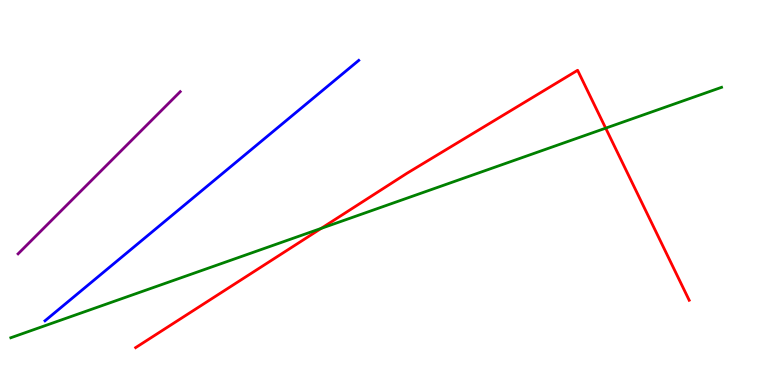[{'lines': ['blue', 'red'], 'intersections': []}, {'lines': ['green', 'red'], 'intersections': [{'x': 4.14, 'y': 4.07}, {'x': 7.82, 'y': 6.67}]}, {'lines': ['purple', 'red'], 'intersections': []}, {'lines': ['blue', 'green'], 'intersections': []}, {'lines': ['blue', 'purple'], 'intersections': []}, {'lines': ['green', 'purple'], 'intersections': []}]